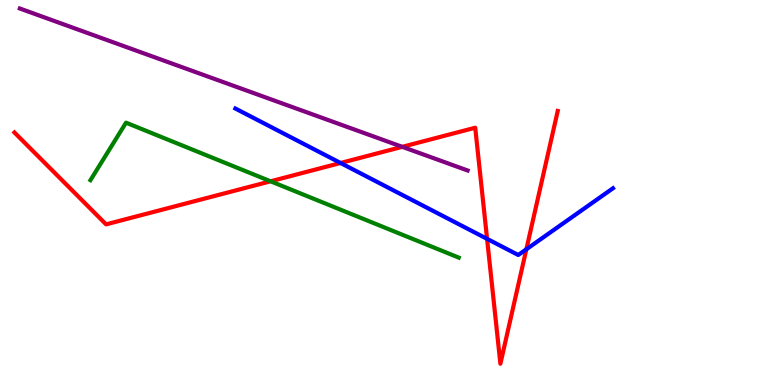[{'lines': ['blue', 'red'], 'intersections': [{'x': 4.39, 'y': 5.77}, {'x': 6.28, 'y': 3.8}, {'x': 6.79, 'y': 3.53}]}, {'lines': ['green', 'red'], 'intersections': [{'x': 3.49, 'y': 5.29}]}, {'lines': ['purple', 'red'], 'intersections': [{'x': 5.19, 'y': 6.19}]}, {'lines': ['blue', 'green'], 'intersections': []}, {'lines': ['blue', 'purple'], 'intersections': []}, {'lines': ['green', 'purple'], 'intersections': []}]